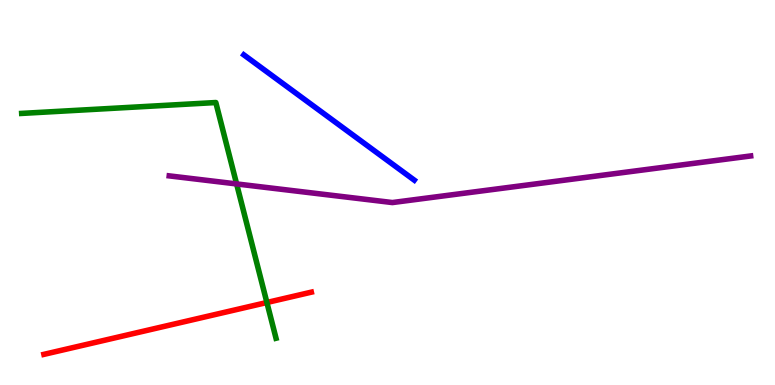[{'lines': ['blue', 'red'], 'intersections': []}, {'lines': ['green', 'red'], 'intersections': [{'x': 3.44, 'y': 2.14}]}, {'lines': ['purple', 'red'], 'intersections': []}, {'lines': ['blue', 'green'], 'intersections': []}, {'lines': ['blue', 'purple'], 'intersections': []}, {'lines': ['green', 'purple'], 'intersections': [{'x': 3.05, 'y': 5.22}]}]